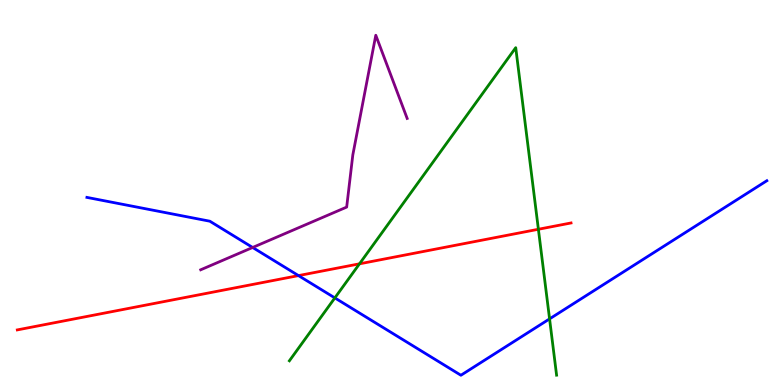[{'lines': ['blue', 'red'], 'intersections': [{'x': 3.85, 'y': 2.84}]}, {'lines': ['green', 'red'], 'intersections': [{'x': 4.64, 'y': 3.15}, {'x': 6.95, 'y': 4.05}]}, {'lines': ['purple', 'red'], 'intersections': []}, {'lines': ['blue', 'green'], 'intersections': [{'x': 4.32, 'y': 2.26}, {'x': 7.09, 'y': 1.72}]}, {'lines': ['blue', 'purple'], 'intersections': [{'x': 3.26, 'y': 3.57}]}, {'lines': ['green', 'purple'], 'intersections': []}]